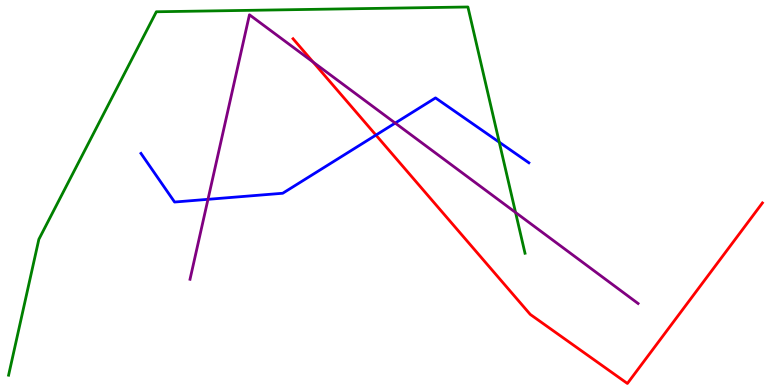[{'lines': ['blue', 'red'], 'intersections': [{'x': 4.85, 'y': 6.49}]}, {'lines': ['green', 'red'], 'intersections': []}, {'lines': ['purple', 'red'], 'intersections': [{'x': 4.04, 'y': 8.39}]}, {'lines': ['blue', 'green'], 'intersections': [{'x': 6.44, 'y': 6.31}]}, {'lines': ['blue', 'purple'], 'intersections': [{'x': 2.68, 'y': 4.82}, {'x': 5.1, 'y': 6.8}]}, {'lines': ['green', 'purple'], 'intersections': [{'x': 6.65, 'y': 4.48}]}]